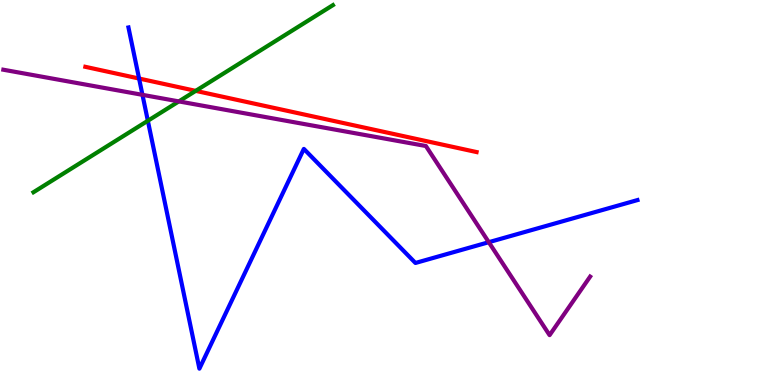[{'lines': ['blue', 'red'], 'intersections': [{'x': 1.79, 'y': 7.96}]}, {'lines': ['green', 'red'], 'intersections': [{'x': 2.53, 'y': 7.64}]}, {'lines': ['purple', 'red'], 'intersections': []}, {'lines': ['blue', 'green'], 'intersections': [{'x': 1.91, 'y': 6.86}]}, {'lines': ['blue', 'purple'], 'intersections': [{'x': 1.84, 'y': 7.54}, {'x': 6.31, 'y': 3.71}]}, {'lines': ['green', 'purple'], 'intersections': [{'x': 2.31, 'y': 7.37}]}]